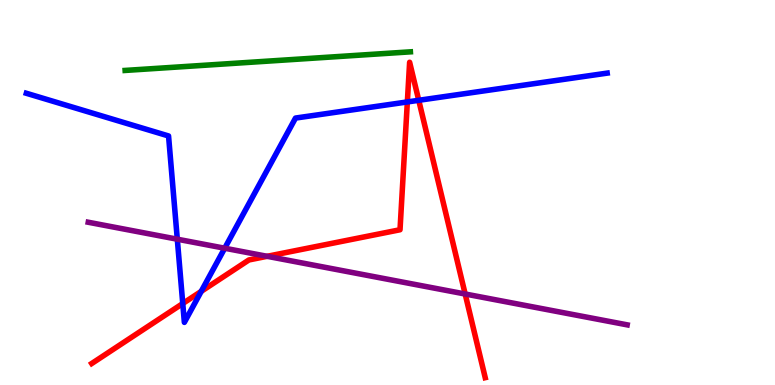[{'lines': ['blue', 'red'], 'intersections': [{'x': 2.36, 'y': 2.12}, {'x': 2.6, 'y': 2.43}, {'x': 5.26, 'y': 7.35}, {'x': 5.4, 'y': 7.39}]}, {'lines': ['green', 'red'], 'intersections': []}, {'lines': ['purple', 'red'], 'intersections': [{'x': 3.45, 'y': 3.34}, {'x': 6.0, 'y': 2.36}]}, {'lines': ['blue', 'green'], 'intersections': []}, {'lines': ['blue', 'purple'], 'intersections': [{'x': 2.29, 'y': 3.79}, {'x': 2.9, 'y': 3.55}]}, {'lines': ['green', 'purple'], 'intersections': []}]